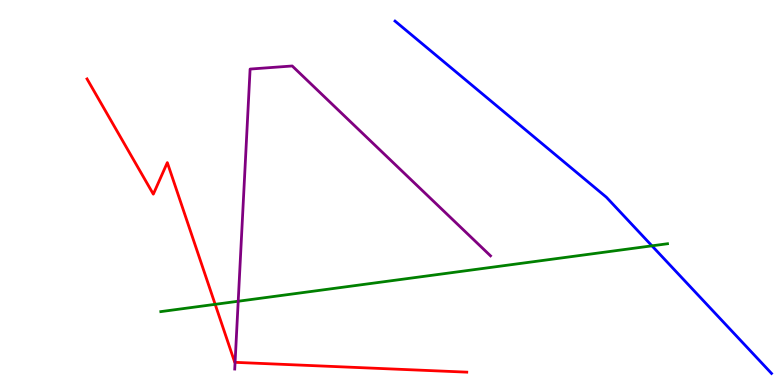[{'lines': ['blue', 'red'], 'intersections': []}, {'lines': ['green', 'red'], 'intersections': [{'x': 2.78, 'y': 2.1}]}, {'lines': ['purple', 'red'], 'intersections': [{'x': 3.03, 'y': 0.589}]}, {'lines': ['blue', 'green'], 'intersections': [{'x': 8.41, 'y': 3.61}]}, {'lines': ['blue', 'purple'], 'intersections': []}, {'lines': ['green', 'purple'], 'intersections': [{'x': 3.07, 'y': 2.18}]}]